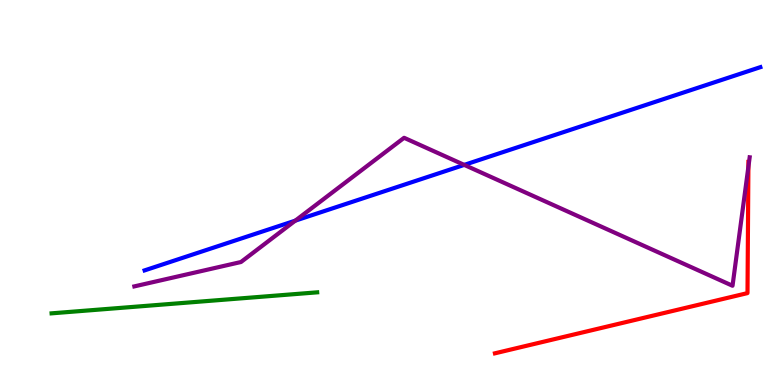[{'lines': ['blue', 'red'], 'intersections': []}, {'lines': ['green', 'red'], 'intersections': []}, {'lines': ['purple', 'red'], 'intersections': [{'x': 9.66, 'y': 5.67}]}, {'lines': ['blue', 'green'], 'intersections': []}, {'lines': ['blue', 'purple'], 'intersections': [{'x': 3.81, 'y': 4.27}, {'x': 5.99, 'y': 5.72}]}, {'lines': ['green', 'purple'], 'intersections': []}]